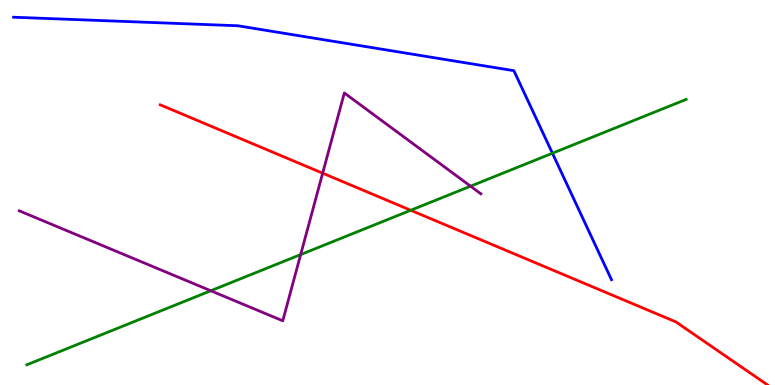[{'lines': ['blue', 'red'], 'intersections': []}, {'lines': ['green', 'red'], 'intersections': [{'x': 5.3, 'y': 4.54}]}, {'lines': ['purple', 'red'], 'intersections': [{'x': 4.16, 'y': 5.5}]}, {'lines': ['blue', 'green'], 'intersections': [{'x': 7.13, 'y': 6.02}]}, {'lines': ['blue', 'purple'], 'intersections': []}, {'lines': ['green', 'purple'], 'intersections': [{'x': 2.72, 'y': 2.45}, {'x': 3.88, 'y': 3.39}, {'x': 6.07, 'y': 5.16}]}]